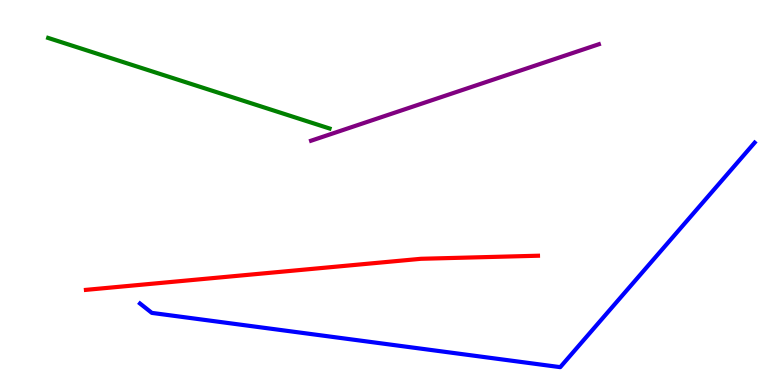[{'lines': ['blue', 'red'], 'intersections': []}, {'lines': ['green', 'red'], 'intersections': []}, {'lines': ['purple', 'red'], 'intersections': []}, {'lines': ['blue', 'green'], 'intersections': []}, {'lines': ['blue', 'purple'], 'intersections': []}, {'lines': ['green', 'purple'], 'intersections': []}]